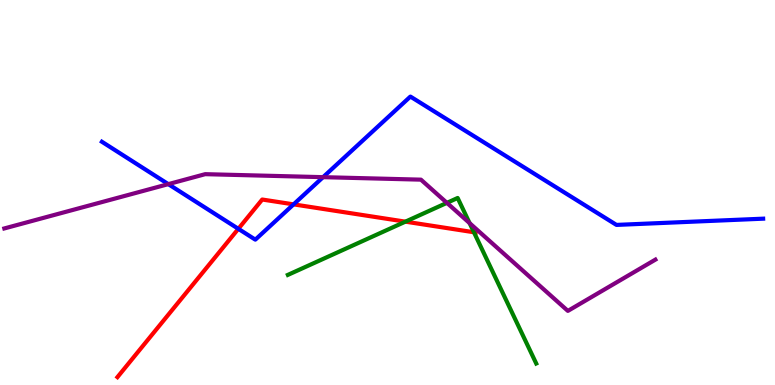[{'lines': ['blue', 'red'], 'intersections': [{'x': 3.08, 'y': 4.06}, {'x': 3.79, 'y': 4.69}]}, {'lines': ['green', 'red'], 'intersections': [{'x': 5.23, 'y': 4.24}, {'x': 6.12, 'y': 3.97}]}, {'lines': ['purple', 'red'], 'intersections': []}, {'lines': ['blue', 'green'], 'intersections': []}, {'lines': ['blue', 'purple'], 'intersections': [{'x': 2.17, 'y': 5.22}, {'x': 4.17, 'y': 5.4}]}, {'lines': ['green', 'purple'], 'intersections': [{'x': 5.77, 'y': 4.73}, {'x': 6.06, 'y': 4.2}]}]